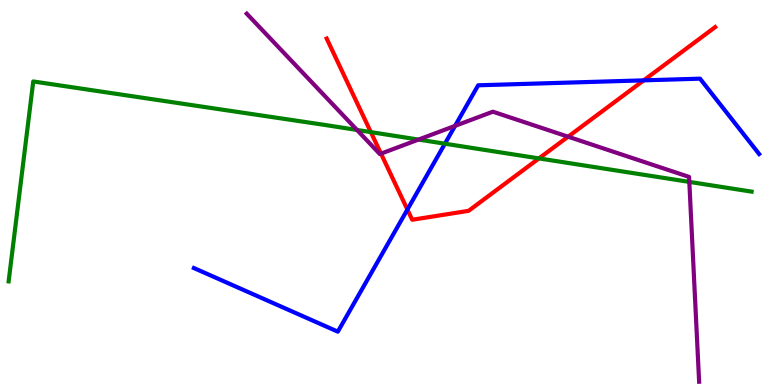[{'lines': ['blue', 'red'], 'intersections': [{'x': 5.26, 'y': 4.56}, {'x': 8.31, 'y': 7.91}]}, {'lines': ['green', 'red'], 'intersections': [{'x': 4.79, 'y': 6.57}, {'x': 6.95, 'y': 5.89}]}, {'lines': ['purple', 'red'], 'intersections': [{'x': 4.92, 'y': 6.01}, {'x': 7.33, 'y': 6.45}]}, {'lines': ['blue', 'green'], 'intersections': [{'x': 5.74, 'y': 6.27}]}, {'lines': ['blue', 'purple'], 'intersections': [{'x': 5.87, 'y': 6.73}]}, {'lines': ['green', 'purple'], 'intersections': [{'x': 4.61, 'y': 6.62}, {'x': 5.4, 'y': 6.37}, {'x': 8.89, 'y': 5.28}]}]